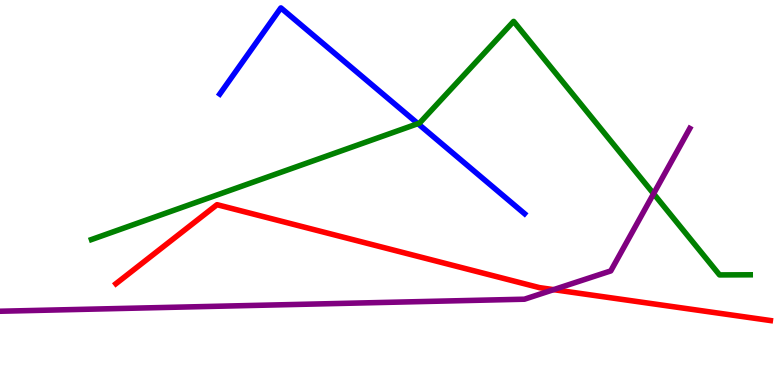[{'lines': ['blue', 'red'], 'intersections': []}, {'lines': ['green', 'red'], 'intersections': []}, {'lines': ['purple', 'red'], 'intersections': [{'x': 7.14, 'y': 2.48}]}, {'lines': ['blue', 'green'], 'intersections': [{'x': 5.39, 'y': 6.79}]}, {'lines': ['blue', 'purple'], 'intersections': []}, {'lines': ['green', 'purple'], 'intersections': [{'x': 8.43, 'y': 4.97}]}]